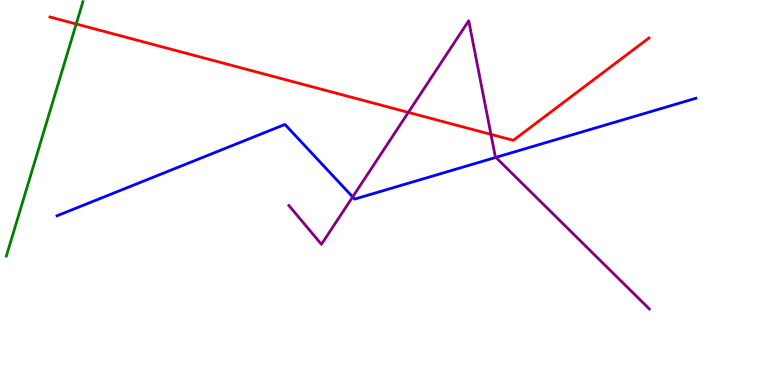[{'lines': ['blue', 'red'], 'intersections': []}, {'lines': ['green', 'red'], 'intersections': [{'x': 0.983, 'y': 9.38}]}, {'lines': ['purple', 'red'], 'intersections': [{'x': 5.27, 'y': 7.08}, {'x': 6.33, 'y': 6.51}]}, {'lines': ['blue', 'green'], 'intersections': []}, {'lines': ['blue', 'purple'], 'intersections': [{'x': 4.55, 'y': 4.89}, {'x': 6.4, 'y': 5.91}]}, {'lines': ['green', 'purple'], 'intersections': []}]